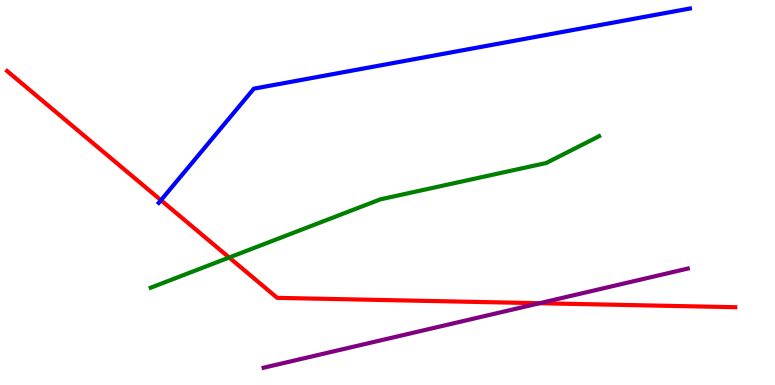[{'lines': ['blue', 'red'], 'intersections': [{'x': 2.08, 'y': 4.8}]}, {'lines': ['green', 'red'], 'intersections': [{'x': 2.96, 'y': 3.31}]}, {'lines': ['purple', 'red'], 'intersections': [{'x': 6.96, 'y': 2.12}]}, {'lines': ['blue', 'green'], 'intersections': []}, {'lines': ['blue', 'purple'], 'intersections': []}, {'lines': ['green', 'purple'], 'intersections': []}]